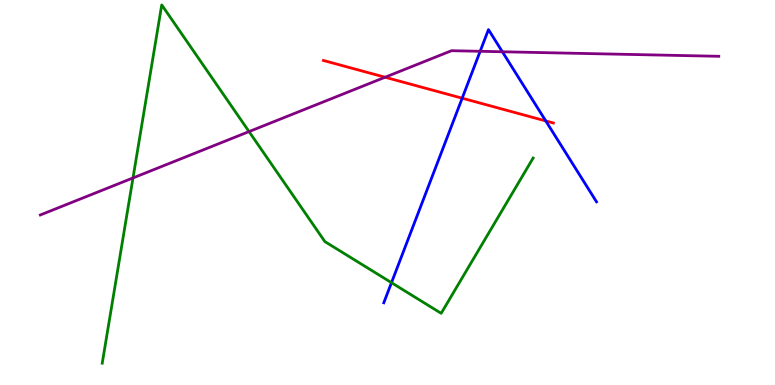[{'lines': ['blue', 'red'], 'intersections': [{'x': 5.96, 'y': 7.45}, {'x': 7.04, 'y': 6.86}]}, {'lines': ['green', 'red'], 'intersections': []}, {'lines': ['purple', 'red'], 'intersections': [{'x': 4.97, 'y': 7.99}]}, {'lines': ['blue', 'green'], 'intersections': [{'x': 5.05, 'y': 2.66}]}, {'lines': ['blue', 'purple'], 'intersections': [{'x': 6.2, 'y': 8.67}, {'x': 6.48, 'y': 8.66}]}, {'lines': ['green', 'purple'], 'intersections': [{'x': 1.72, 'y': 5.38}, {'x': 3.21, 'y': 6.58}]}]